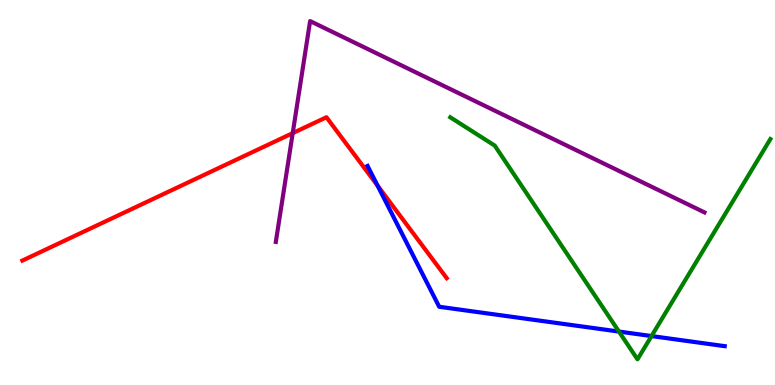[{'lines': ['blue', 'red'], 'intersections': [{'x': 4.87, 'y': 5.18}]}, {'lines': ['green', 'red'], 'intersections': []}, {'lines': ['purple', 'red'], 'intersections': [{'x': 3.78, 'y': 6.54}]}, {'lines': ['blue', 'green'], 'intersections': [{'x': 7.99, 'y': 1.39}, {'x': 8.41, 'y': 1.27}]}, {'lines': ['blue', 'purple'], 'intersections': []}, {'lines': ['green', 'purple'], 'intersections': []}]